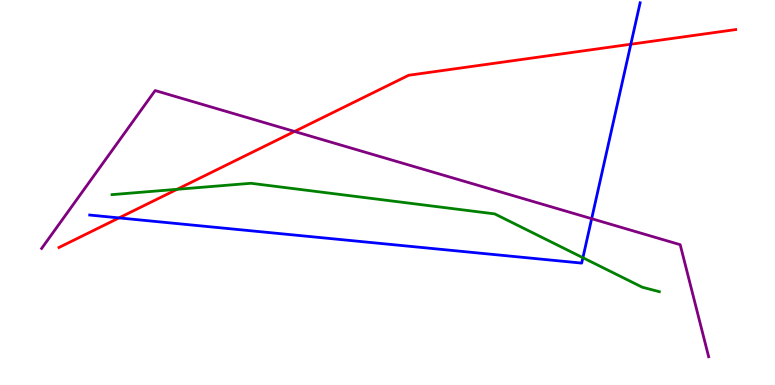[{'lines': ['blue', 'red'], 'intersections': [{'x': 1.54, 'y': 4.34}, {'x': 8.14, 'y': 8.85}]}, {'lines': ['green', 'red'], 'intersections': [{'x': 2.28, 'y': 5.08}]}, {'lines': ['purple', 'red'], 'intersections': [{'x': 3.8, 'y': 6.59}]}, {'lines': ['blue', 'green'], 'intersections': [{'x': 7.52, 'y': 3.31}]}, {'lines': ['blue', 'purple'], 'intersections': [{'x': 7.63, 'y': 4.32}]}, {'lines': ['green', 'purple'], 'intersections': []}]